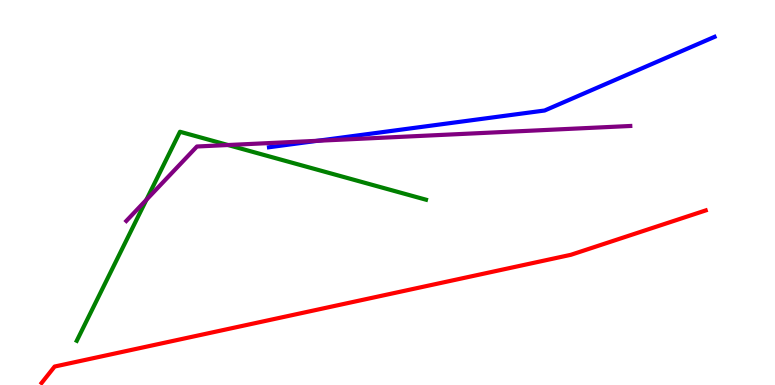[{'lines': ['blue', 'red'], 'intersections': []}, {'lines': ['green', 'red'], 'intersections': []}, {'lines': ['purple', 'red'], 'intersections': []}, {'lines': ['blue', 'green'], 'intersections': []}, {'lines': ['blue', 'purple'], 'intersections': [{'x': 4.1, 'y': 6.34}]}, {'lines': ['green', 'purple'], 'intersections': [{'x': 1.89, 'y': 4.81}, {'x': 2.94, 'y': 6.23}]}]